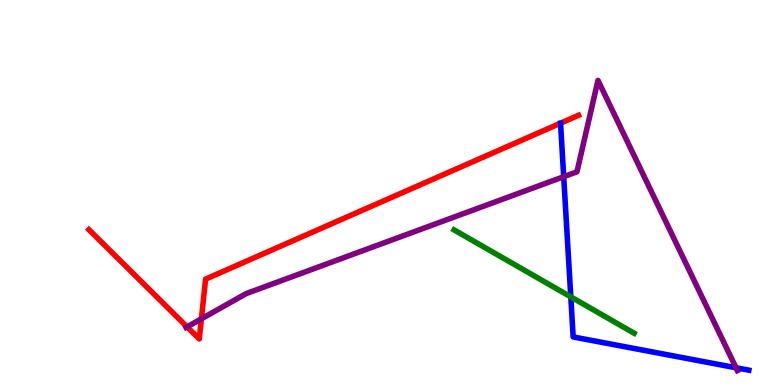[{'lines': ['blue', 'red'], 'intersections': []}, {'lines': ['green', 'red'], 'intersections': []}, {'lines': ['purple', 'red'], 'intersections': [{'x': 2.41, 'y': 1.51}, {'x': 2.6, 'y': 1.72}]}, {'lines': ['blue', 'green'], 'intersections': [{'x': 7.37, 'y': 2.29}]}, {'lines': ['blue', 'purple'], 'intersections': [{'x': 7.27, 'y': 5.41}, {'x': 9.5, 'y': 0.448}]}, {'lines': ['green', 'purple'], 'intersections': []}]